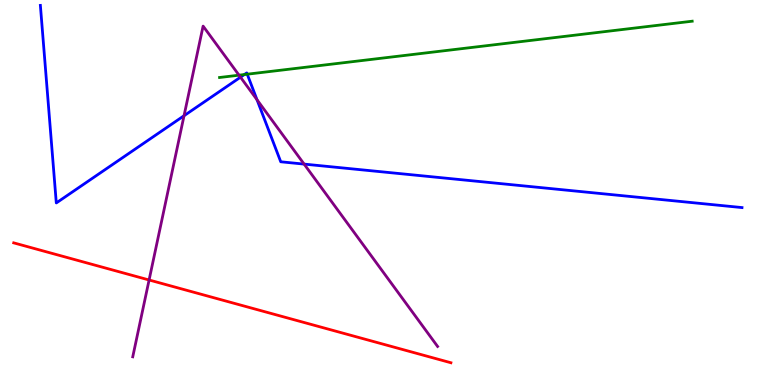[{'lines': ['blue', 'red'], 'intersections': []}, {'lines': ['green', 'red'], 'intersections': []}, {'lines': ['purple', 'red'], 'intersections': [{'x': 1.92, 'y': 2.73}]}, {'lines': ['blue', 'green'], 'intersections': [{'x': 3.15, 'y': 8.06}, {'x': 3.19, 'y': 8.07}]}, {'lines': ['blue', 'purple'], 'intersections': [{'x': 2.37, 'y': 6.99}, {'x': 3.1, 'y': 8.0}, {'x': 3.32, 'y': 7.41}, {'x': 3.92, 'y': 5.74}]}, {'lines': ['green', 'purple'], 'intersections': [{'x': 3.08, 'y': 8.05}]}]